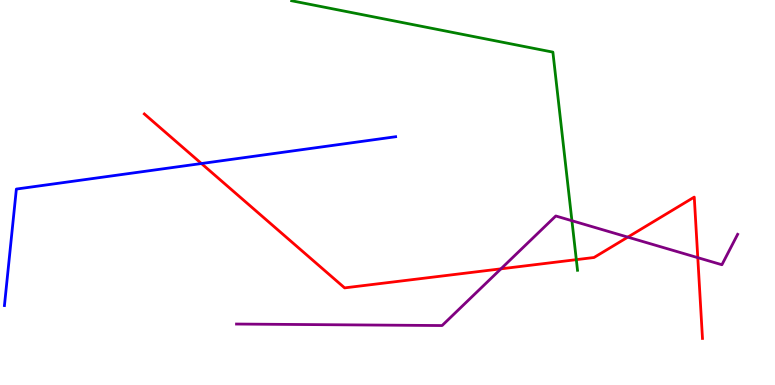[{'lines': ['blue', 'red'], 'intersections': [{'x': 2.6, 'y': 5.75}]}, {'lines': ['green', 'red'], 'intersections': [{'x': 7.44, 'y': 3.26}]}, {'lines': ['purple', 'red'], 'intersections': [{'x': 6.46, 'y': 3.02}, {'x': 8.1, 'y': 3.84}, {'x': 9.0, 'y': 3.31}]}, {'lines': ['blue', 'green'], 'intersections': []}, {'lines': ['blue', 'purple'], 'intersections': []}, {'lines': ['green', 'purple'], 'intersections': [{'x': 7.38, 'y': 4.27}]}]